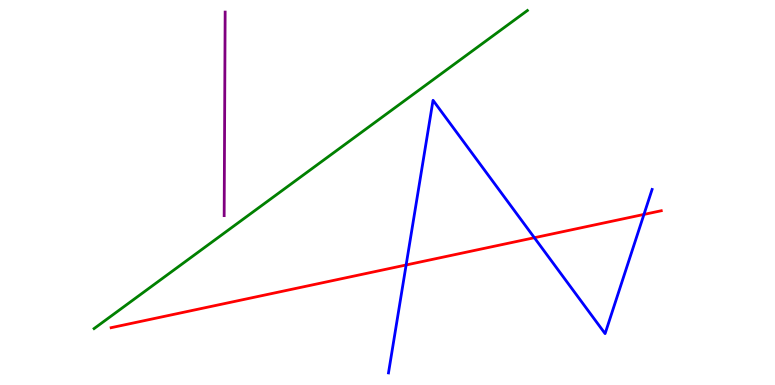[{'lines': ['blue', 'red'], 'intersections': [{'x': 5.24, 'y': 3.12}, {'x': 6.9, 'y': 3.83}, {'x': 8.31, 'y': 4.43}]}, {'lines': ['green', 'red'], 'intersections': []}, {'lines': ['purple', 'red'], 'intersections': []}, {'lines': ['blue', 'green'], 'intersections': []}, {'lines': ['blue', 'purple'], 'intersections': []}, {'lines': ['green', 'purple'], 'intersections': []}]